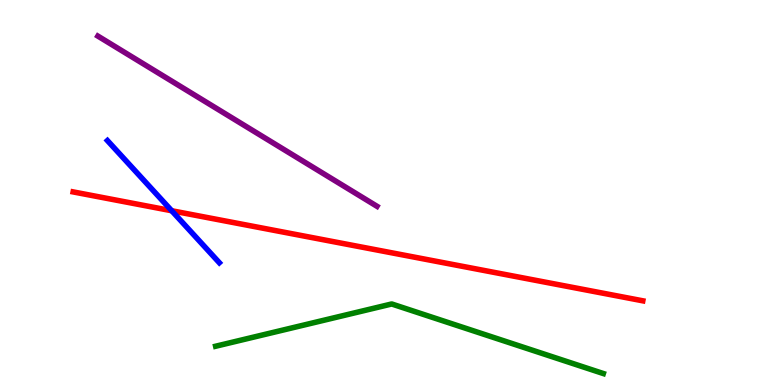[{'lines': ['blue', 'red'], 'intersections': [{'x': 2.22, 'y': 4.53}]}, {'lines': ['green', 'red'], 'intersections': []}, {'lines': ['purple', 'red'], 'intersections': []}, {'lines': ['blue', 'green'], 'intersections': []}, {'lines': ['blue', 'purple'], 'intersections': []}, {'lines': ['green', 'purple'], 'intersections': []}]